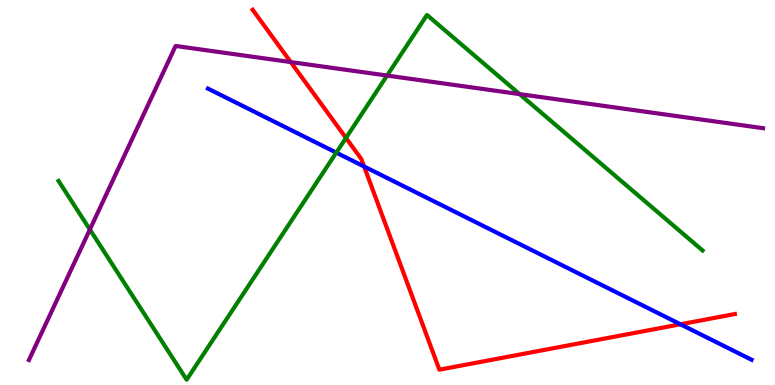[{'lines': ['blue', 'red'], 'intersections': [{'x': 4.7, 'y': 5.68}, {'x': 8.78, 'y': 1.58}]}, {'lines': ['green', 'red'], 'intersections': [{'x': 4.46, 'y': 6.42}]}, {'lines': ['purple', 'red'], 'intersections': [{'x': 3.75, 'y': 8.39}]}, {'lines': ['blue', 'green'], 'intersections': [{'x': 4.34, 'y': 6.04}]}, {'lines': ['blue', 'purple'], 'intersections': []}, {'lines': ['green', 'purple'], 'intersections': [{'x': 1.16, 'y': 4.04}, {'x': 4.99, 'y': 8.04}, {'x': 6.7, 'y': 7.56}]}]